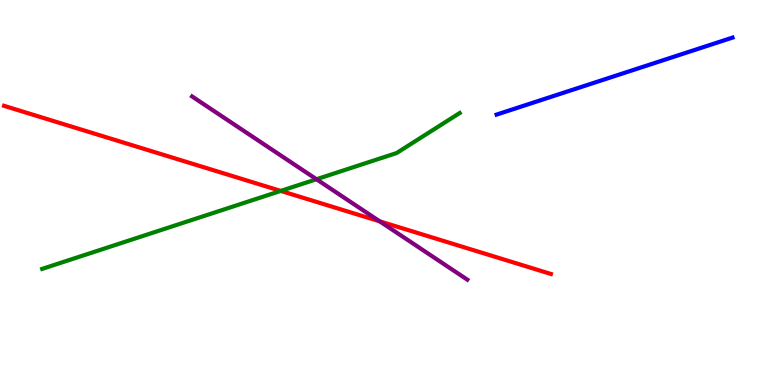[{'lines': ['blue', 'red'], 'intersections': []}, {'lines': ['green', 'red'], 'intersections': [{'x': 3.62, 'y': 5.04}]}, {'lines': ['purple', 'red'], 'intersections': [{'x': 4.9, 'y': 4.25}]}, {'lines': ['blue', 'green'], 'intersections': []}, {'lines': ['blue', 'purple'], 'intersections': []}, {'lines': ['green', 'purple'], 'intersections': [{'x': 4.08, 'y': 5.34}]}]